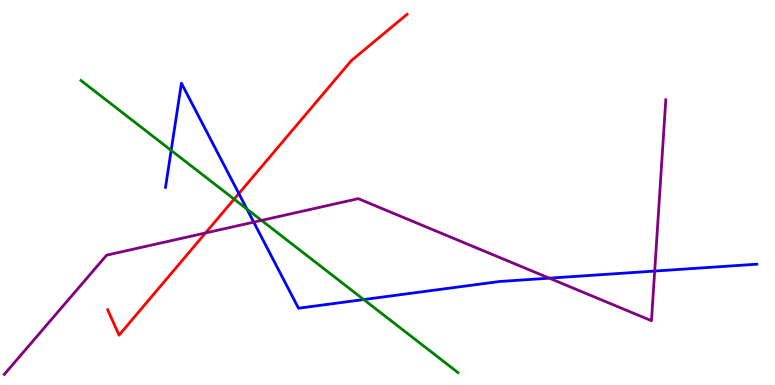[{'lines': ['blue', 'red'], 'intersections': [{'x': 3.08, 'y': 4.97}]}, {'lines': ['green', 'red'], 'intersections': [{'x': 3.02, 'y': 4.83}]}, {'lines': ['purple', 'red'], 'intersections': [{'x': 2.65, 'y': 3.95}]}, {'lines': ['blue', 'green'], 'intersections': [{'x': 2.21, 'y': 6.09}, {'x': 3.19, 'y': 4.57}, {'x': 4.69, 'y': 2.22}]}, {'lines': ['blue', 'purple'], 'intersections': [{'x': 3.27, 'y': 4.23}, {'x': 7.09, 'y': 2.78}, {'x': 8.45, 'y': 2.96}]}, {'lines': ['green', 'purple'], 'intersections': [{'x': 3.37, 'y': 4.28}]}]